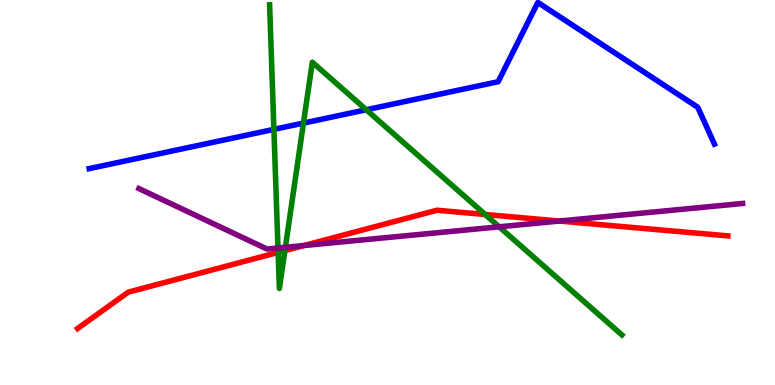[{'lines': ['blue', 'red'], 'intersections': []}, {'lines': ['green', 'red'], 'intersections': [{'x': 3.59, 'y': 3.44}, {'x': 3.68, 'y': 3.49}, {'x': 6.26, 'y': 4.43}]}, {'lines': ['purple', 'red'], 'intersections': [{'x': 3.92, 'y': 3.62}, {'x': 7.22, 'y': 4.26}]}, {'lines': ['blue', 'green'], 'intersections': [{'x': 3.53, 'y': 6.64}, {'x': 3.92, 'y': 6.8}, {'x': 4.73, 'y': 7.15}]}, {'lines': ['blue', 'purple'], 'intersections': []}, {'lines': ['green', 'purple'], 'intersections': [{'x': 3.59, 'y': 3.56}, {'x': 3.68, 'y': 3.58}, {'x': 6.44, 'y': 4.11}]}]